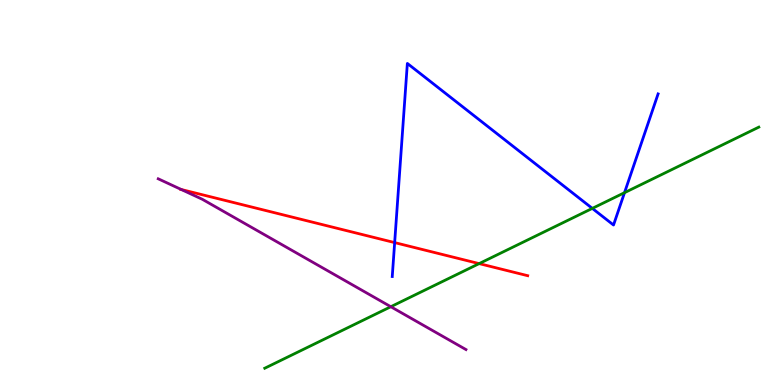[{'lines': ['blue', 'red'], 'intersections': [{'x': 5.09, 'y': 3.7}]}, {'lines': ['green', 'red'], 'intersections': [{'x': 6.18, 'y': 3.15}]}, {'lines': ['purple', 'red'], 'intersections': [{'x': 2.34, 'y': 5.08}]}, {'lines': ['blue', 'green'], 'intersections': [{'x': 7.64, 'y': 4.59}, {'x': 8.06, 'y': 5.0}]}, {'lines': ['blue', 'purple'], 'intersections': []}, {'lines': ['green', 'purple'], 'intersections': [{'x': 5.04, 'y': 2.03}]}]